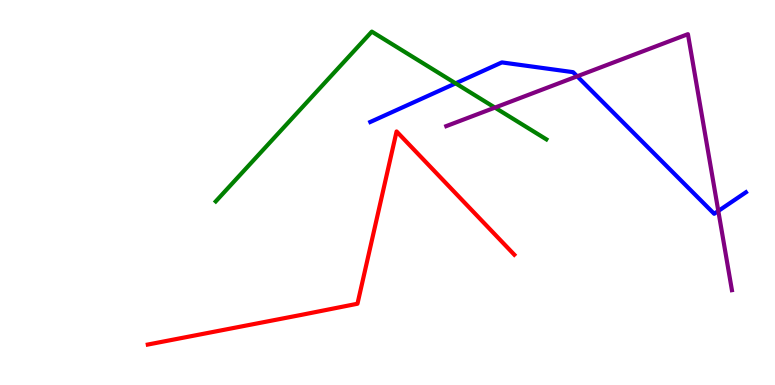[{'lines': ['blue', 'red'], 'intersections': []}, {'lines': ['green', 'red'], 'intersections': []}, {'lines': ['purple', 'red'], 'intersections': []}, {'lines': ['blue', 'green'], 'intersections': [{'x': 5.88, 'y': 7.84}]}, {'lines': ['blue', 'purple'], 'intersections': [{'x': 7.45, 'y': 8.02}, {'x': 9.27, 'y': 4.52}]}, {'lines': ['green', 'purple'], 'intersections': [{'x': 6.39, 'y': 7.21}]}]